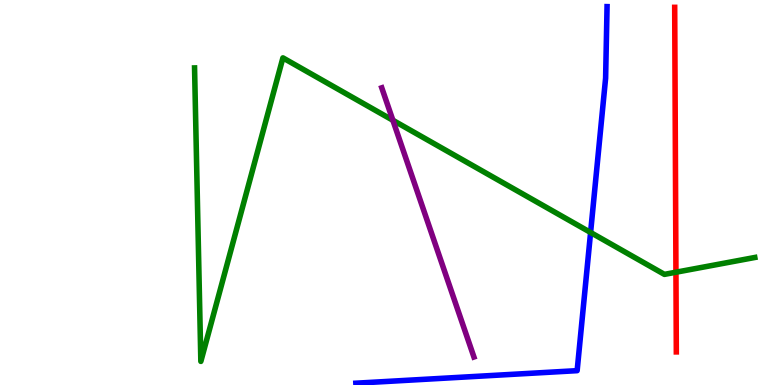[{'lines': ['blue', 'red'], 'intersections': []}, {'lines': ['green', 'red'], 'intersections': [{'x': 8.72, 'y': 2.93}]}, {'lines': ['purple', 'red'], 'intersections': []}, {'lines': ['blue', 'green'], 'intersections': [{'x': 7.62, 'y': 3.96}]}, {'lines': ['blue', 'purple'], 'intersections': []}, {'lines': ['green', 'purple'], 'intersections': [{'x': 5.07, 'y': 6.88}]}]